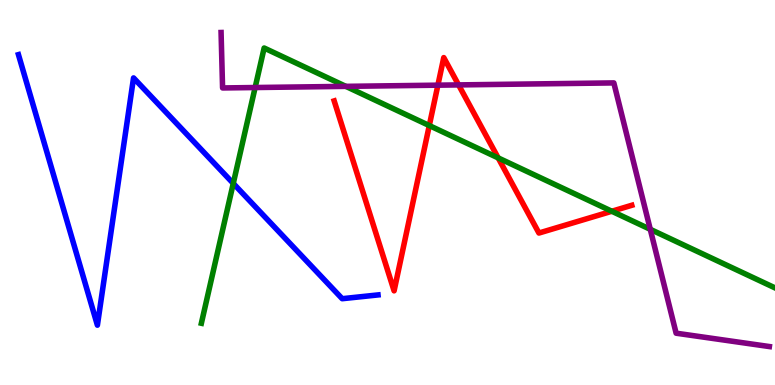[{'lines': ['blue', 'red'], 'intersections': []}, {'lines': ['green', 'red'], 'intersections': [{'x': 5.54, 'y': 6.74}, {'x': 6.43, 'y': 5.9}, {'x': 7.89, 'y': 4.51}]}, {'lines': ['purple', 'red'], 'intersections': [{'x': 5.65, 'y': 7.79}, {'x': 5.92, 'y': 7.79}]}, {'lines': ['blue', 'green'], 'intersections': [{'x': 3.01, 'y': 5.24}]}, {'lines': ['blue', 'purple'], 'intersections': []}, {'lines': ['green', 'purple'], 'intersections': [{'x': 3.29, 'y': 7.73}, {'x': 4.46, 'y': 7.76}, {'x': 8.39, 'y': 4.04}]}]